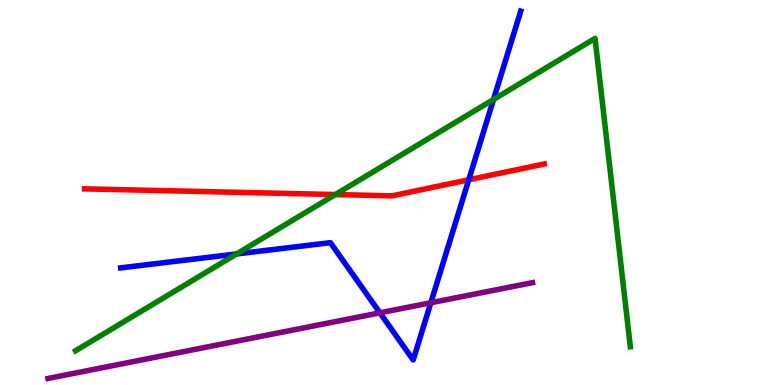[{'lines': ['blue', 'red'], 'intersections': [{'x': 6.05, 'y': 5.33}]}, {'lines': ['green', 'red'], 'intersections': [{'x': 4.33, 'y': 4.95}]}, {'lines': ['purple', 'red'], 'intersections': []}, {'lines': ['blue', 'green'], 'intersections': [{'x': 3.05, 'y': 3.4}, {'x': 6.37, 'y': 7.42}]}, {'lines': ['blue', 'purple'], 'intersections': [{'x': 4.9, 'y': 1.87}, {'x': 5.56, 'y': 2.14}]}, {'lines': ['green', 'purple'], 'intersections': []}]